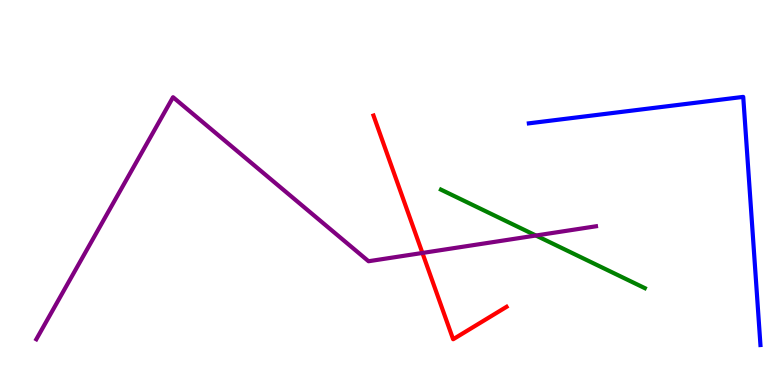[{'lines': ['blue', 'red'], 'intersections': []}, {'lines': ['green', 'red'], 'intersections': []}, {'lines': ['purple', 'red'], 'intersections': [{'x': 5.45, 'y': 3.43}]}, {'lines': ['blue', 'green'], 'intersections': []}, {'lines': ['blue', 'purple'], 'intersections': []}, {'lines': ['green', 'purple'], 'intersections': [{'x': 6.92, 'y': 3.88}]}]